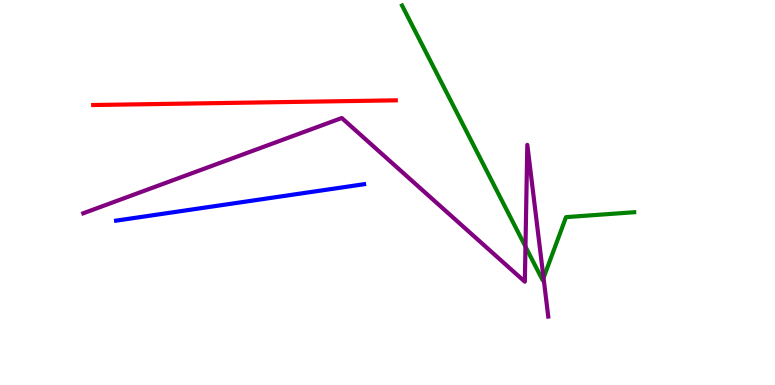[{'lines': ['blue', 'red'], 'intersections': []}, {'lines': ['green', 'red'], 'intersections': []}, {'lines': ['purple', 'red'], 'intersections': []}, {'lines': ['blue', 'green'], 'intersections': []}, {'lines': ['blue', 'purple'], 'intersections': []}, {'lines': ['green', 'purple'], 'intersections': [{'x': 6.78, 'y': 3.59}, {'x': 7.01, 'y': 2.78}]}]